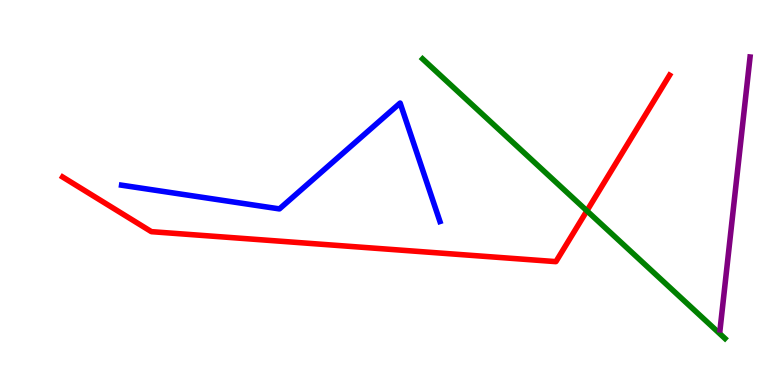[{'lines': ['blue', 'red'], 'intersections': []}, {'lines': ['green', 'red'], 'intersections': [{'x': 7.57, 'y': 4.52}]}, {'lines': ['purple', 'red'], 'intersections': []}, {'lines': ['blue', 'green'], 'intersections': []}, {'lines': ['blue', 'purple'], 'intersections': []}, {'lines': ['green', 'purple'], 'intersections': []}]